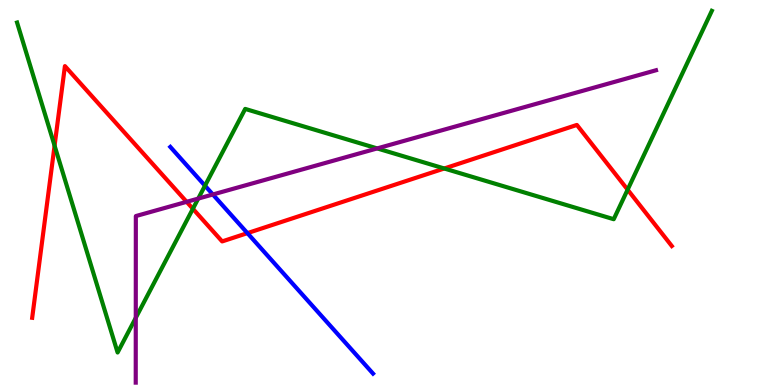[{'lines': ['blue', 'red'], 'intersections': [{'x': 3.19, 'y': 3.94}]}, {'lines': ['green', 'red'], 'intersections': [{'x': 0.704, 'y': 6.22}, {'x': 2.49, 'y': 4.58}, {'x': 5.73, 'y': 5.62}, {'x': 8.1, 'y': 5.07}]}, {'lines': ['purple', 'red'], 'intersections': [{'x': 2.41, 'y': 4.76}]}, {'lines': ['blue', 'green'], 'intersections': [{'x': 2.65, 'y': 5.18}]}, {'lines': ['blue', 'purple'], 'intersections': [{'x': 2.75, 'y': 4.95}]}, {'lines': ['green', 'purple'], 'intersections': [{'x': 1.75, 'y': 1.74}, {'x': 2.56, 'y': 4.84}, {'x': 4.87, 'y': 6.15}]}]